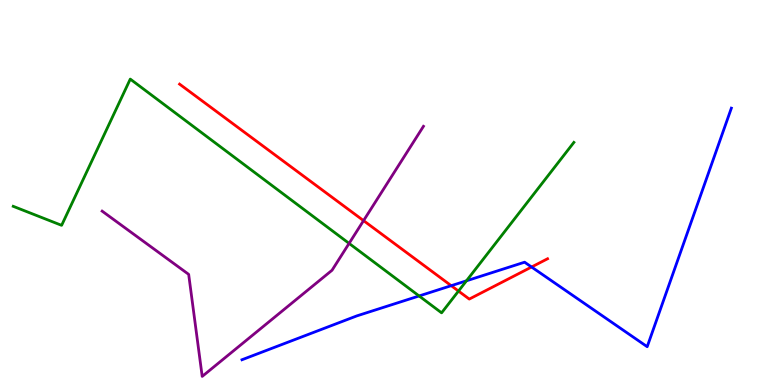[{'lines': ['blue', 'red'], 'intersections': [{'x': 5.82, 'y': 2.58}, {'x': 6.86, 'y': 3.06}]}, {'lines': ['green', 'red'], 'intersections': [{'x': 5.92, 'y': 2.44}]}, {'lines': ['purple', 'red'], 'intersections': [{'x': 4.69, 'y': 4.27}]}, {'lines': ['blue', 'green'], 'intersections': [{'x': 5.41, 'y': 2.31}, {'x': 6.02, 'y': 2.71}]}, {'lines': ['blue', 'purple'], 'intersections': []}, {'lines': ['green', 'purple'], 'intersections': [{'x': 4.5, 'y': 3.68}]}]